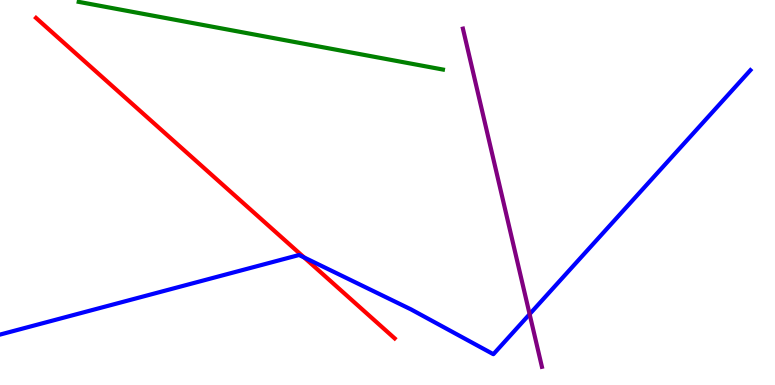[{'lines': ['blue', 'red'], 'intersections': [{'x': 3.92, 'y': 3.31}]}, {'lines': ['green', 'red'], 'intersections': []}, {'lines': ['purple', 'red'], 'intersections': []}, {'lines': ['blue', 'green'], 'intersections': []}, {'lines': ['blue', 'purple'], 'intersections': [{'x': 6.83, 'y': 1.84}]}, {'lines': ['green', 'purple'], 'intersections': []}]